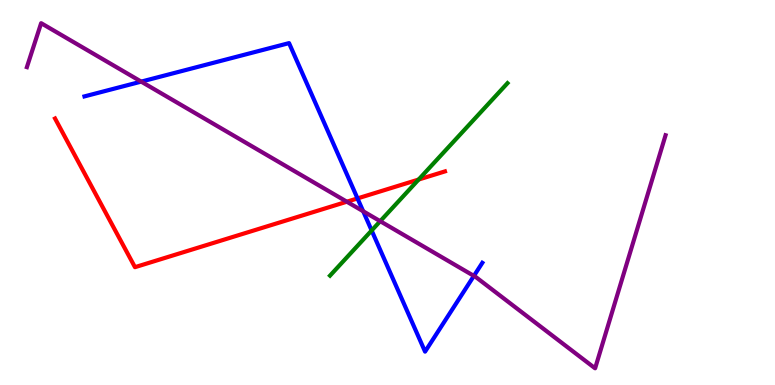[{'lines': ['blue', 'red'], 'intersections': [{'x': 4.61, 'y': 4.85}]}, {'lines': ['green', 'red'], 'intersections': [{'x': 5.4, 'y': 5.34}]}, {'lines': ['purple', 'red'], 'intersections': [{'x': 4.48, 'y': 4.76}]}, {'lines': ['blue', 'green'], 'intersections': [{'x': 4.8, 'y': 4.01}]}, {'lines': ['blue', 'purple'], 'intersections': [{'x': 1.82, 'y': 7.88}, {'x': 4.69, 'y': 4.51}, {'x': 6.11, 'y': 2.83}]}, {'lines': ['green', 'purple'], 'intersections': [{'x': 4.91, 'y': 4.25}]}]